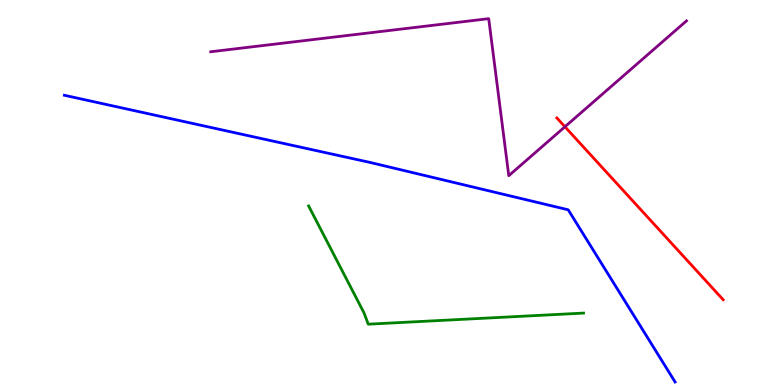[{'lines': ['blue', 'red'], 'intersections': []}, {'lines': ['green', 'red'], 'intersections': []}, {'lines': ['purple', 'red'], 'intersections': [{'x': 7.29, 'y': 6.71}]}, {'lines': ['blue', 'green'], 'intersections': []}, {'lines': ['blue', 'purple'], 'intersections': []}, {'lines': ['green', 'purple'], 'intersections': []}]